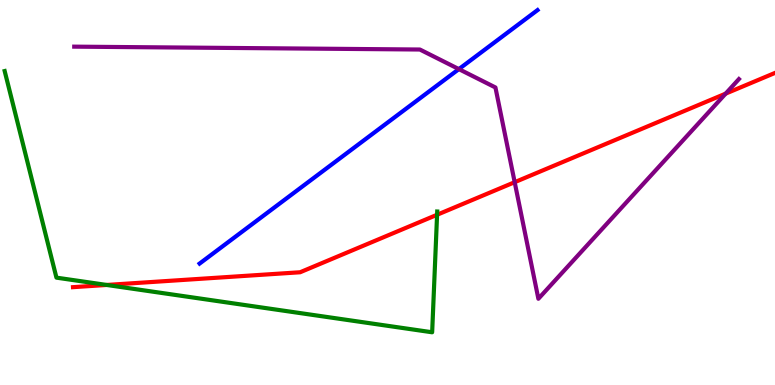[{'lines': ['blue', 'red'], 'intersections': []}, {'lines': ['green', 'red'], 'intersections': [{'x': 1.38, 'y': 2.6}, {'x': 5.64, 'y': 4.42}]}, {'lines': ['purple', 'red'], 'intersections': [{'x': 6.64, 'y': 5.27}, {'x': 9.36, 'y': 7.57}]}, {'lines': ['blue', 'green'], 'intersections': []}, {'lines': ['blue', 'purple'], 'intersections': [{'x': 5.92, 'y': 8.21}]}, {'lines': ['green', 'purple'], 'intersections': []}]